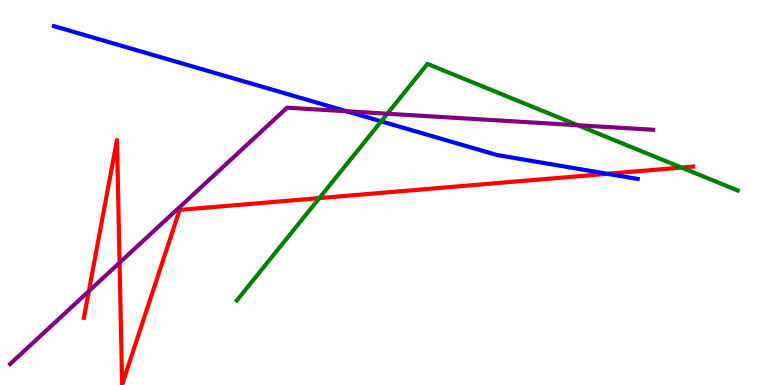[{'lines': ['blue', 'red'], 'intersections': [{'x': 7.84, 'y': 5.49}]}, {'lines': ['green', 'red'], 'intersections': [{'x': 4.12, 'y': 4.85}, {'x': 8.79, 'y': 5.65}]}, {'lines': ['purple', 'red'], 'intersections': [{'x': 1.15, 'y': 2.44}, {'x': 1.54, 'y': 3.18}]}, {'lines': ['blue', 'green'], 'intersections': [{'x': 4.92, 'y': 6.85}]}, {'lines': ['blue', 'purple'], 'intersections': [{'x': 4.47, 'y': 7.11}]}, {'lines': ['green', 'purple'], 'intersections': [{'x': 5.0, 'y': 7.05}, {'x': 7.45, 'y': 6.75}]}]